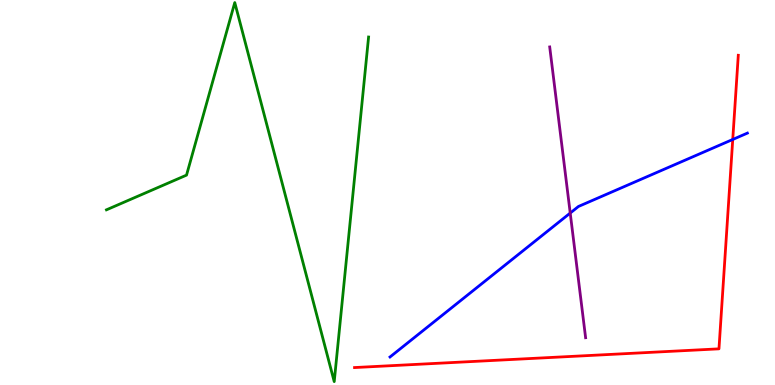[{'lines': ['blue', 'red'], 'intersections': [{'x': 9.45, 'y': 6.38}]}, {'lines': ['green', 'red'], 'intersections': []}, {'lines': ['purple', 'red'], 'intersections': []}, {'lines': ['blue', 'green'], 'intersections': []}, {'lines': ['blue', 'purple'], 'intersections': [{'x': 7.36, 'y': 4.47}]}, {'lines': ['green', 'purple'], 'intersections': []}]